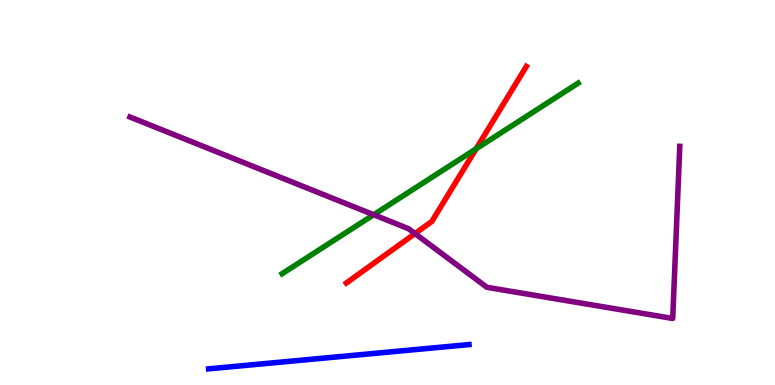[{'lines': ['blue', 'red'], 'intersections': []}, {'lines': ['green', 'red'], 'intersections': [{'x': 6.14, 'y': 6.14}]}, {'lines': ['purple', 'red'], 'intersections': [{'x': 5.35, 'y': 3.93}]}, {'lines': ['blue', 'green'], 'intersections': []}, {'lines': ['blue', 'purple'], 'intersections': []}, {'lines': ['green', 'purple'], 'intersections': [{'x': 4.82, 'y': 4.42}]}]